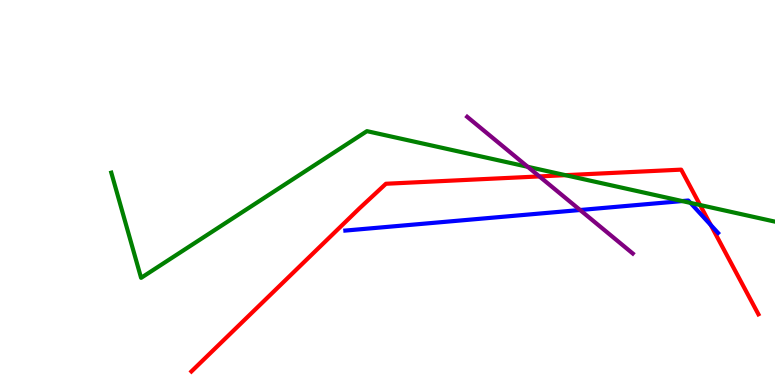[{'lines': ['blue', 'red'], 'intersections': [{'x': 9.17, 'y': 4.16}]}, {'lines': ['green', 'red'], 'intersections': [{'x': 7.3, 'y': 5.45}, {'x': 9.03, 'y': 4.67}]}, {'lines': ['purple', 'red'], 'intersections': [{'x': 6.96, 'y': 5.42}]}, {'lines': ['blue', 'green'], 'intersections': [{'x': 8.8, 'y': 4.78}, {'x': 8.91, 'y': 4.73}]}, {'lines': ['blue', 'purple'], 'intersections': [{'x': 7.48, 'y': 4.55}]}, {'lines': ['green', 'purple'], 'intersections': [{'x': 6.81, 'y': 5.67}]}]